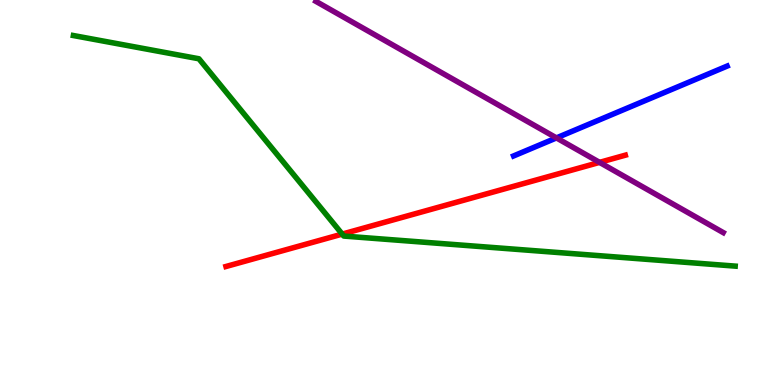[{'lines': ['blue', 'red'], 'intersections': []}, {'lines': ['green', 'red'], 'intersections': [{'x': 4.42, 'y': 3.92}]}, {'lines': ['purple', 'red'], 'intersections': [{'x': 7.74, 'y': 5.78}]}, {'lines': ['blue', 'green'], 'intersections': []}, {'lines': ['blue', 'purple'], 'intersections': [{'x': 7.18, 'y': 6.42}]}, {'lines': ['green', 'purple'], 'intersections': []}]